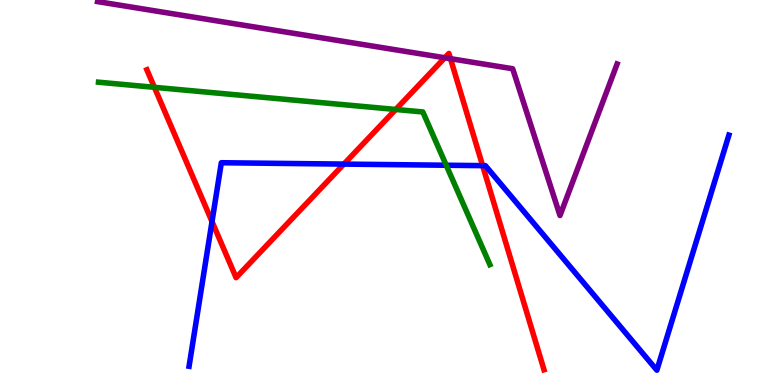[{'lines': ['blue', 'red'], 'intersections': [{'x': 2.74, 'y': 4.25}, {'x': 4.44, 'y': 5.74}, {'x': 6.23, 'y': 5.7}]}, {'lines': ['green', 'red'], 'intersections': [{'x': 1.99, 'y': 7.73}, {'x': 5.11, 'y': 7.16}]}, {'lines': ['purple', 'red'], 'intersections': [{'x': 5.74, 'y': 8.5}, {'x': 5.81, 'y': 8.48}]}, {'lines': ['blue', 'green'], 'intersections': [{'x': 5.76, 'y': 5.71}]}, {'lines': ['blue', 'purple'], 'intersections': []}, {'lines': ['green', 'purple'], 'intersections': []}]